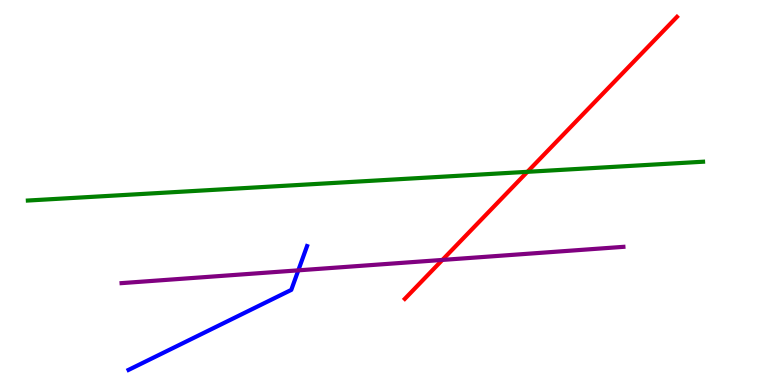[{'lines': ['blue', 'red'], 'intersections': []}, {'lines': ['green', 'red'], 'intersections': [{'x': 6.81, 'y': 5.54}]}, {'lines': ['purple', 'red'], 'intersections': [{'x': 5.71, 'y': 3.25}]}, {'lines': ['blue', 'green'], 'intersections': []}, {'lines': ['blue', 'purple'], 'intersections': [{'x': 3.85, 'y': 2.98}]}, {'lines': ['green', 'purple'], 'intersections': []}]